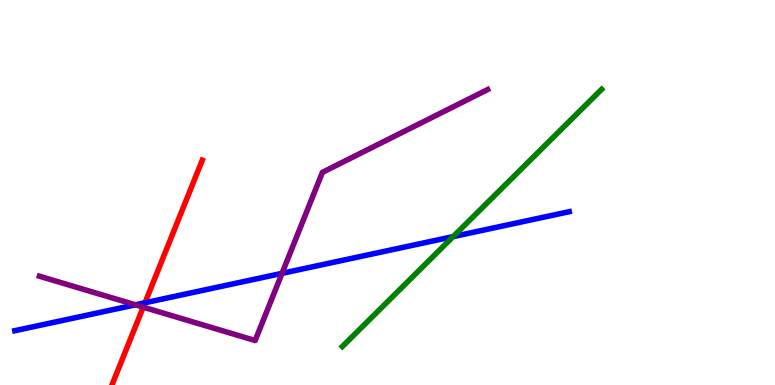[{'lines': ['blue', 'red'], 'intersections': [{'x': 1.87, 'y': 2.14}]}, {'lines': ['green', 'red'], 'intersections': []}, {'lines': ['purple', 'red'], 'intersections': [{'x': 1.85, 'y': 2.02}]}, {'lines': ['blue', 'green'], 'intersections': [{'x': 5.85, 'y': 3.85}]}, {'lines': ['blue', 'purple'], 'intersections': [{'x': 1.75, 'y': 2.08}, {'x': 3.64, 'y': 2.9}]}, {'lines': ['green', 'purple'], 'intersections': []}]